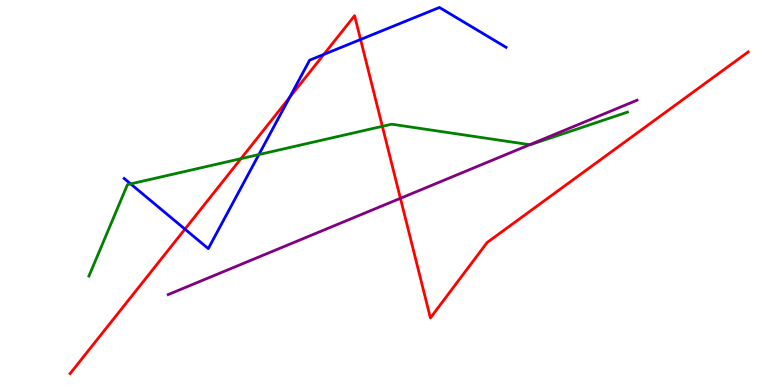[{'lines': ['blue', 'red'], 'intersections': [{'x': 2.39, 'y': 4.05}, {'x': 3.74, 'y': 7.47}, {'x': 4.18, 'y': 8.59}, {'x': 4.65, 'y': 8.97}]}, {'lines': ['green', 'red'], 'intersections': [{'x': 3.11, 'y': 5.88}, {'x': 4.93, 'y': 6.72}]}, {'lines': ['purple', 'red'], 'intersections': [{'x': 5.17, 'y': 4.85}]}, {'lines': ['blue', 'green'], 'intersections': [{'x': 1.69, 'y': 5.22}, {'x': 3.34, 'y': 5.99}]}, {'lines': ['blue', 'purple'], 'intersections': []}, {'lines': ['green', 'purple'], 'intersections': [{'x': 6.84, 'y': 6.24}]}]